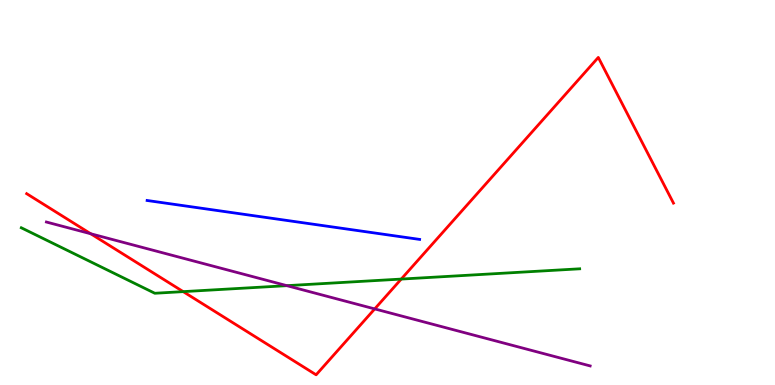[{'lines': ['blue', 'red'], 'intersections': []}, {'lines': ['green', 'red'], 'intersections': [{'x': 2.36, 'y': 2.43}, {'x': 5.18, 'y': 2.75}]}, {'lines': ['purple', 'red'], 'intersections': [{'x': 1.17, 'y': 3.93}, {'x': 4.84, 'y': 1.98}]}, {'lines': ['blue', 'green'], 'intersections': []}, {'lines': ['blue', 'purple'], 'intersections': []}, {'lines': ['green', 'purple'], 'intersections': [{'x': 3.7, 'y': 2.58}]}]